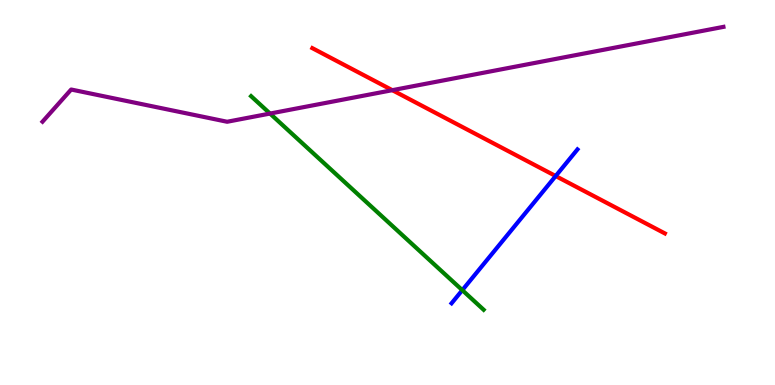[{'lines': ['blue', 'red'], 'intersections': [{'x': 7.17, 'y': 5.43}]}, {'lines': ['green', 'red'], 'intersections': []}, {'lines': ['purple', 'red'], 'intersections': [{'x': 5.06, 'y': 7.66}]}, {'lines': ['blue', 'green'], 'intersections': [{'x': 5.97, 'y': 2.46}]}, {'lines': ['blue', 'purple'], 'intersections': []}, {'lines': ['green', 'purple'], 'intersections': [{'x': 3.48, 'y': 7.05}]}]